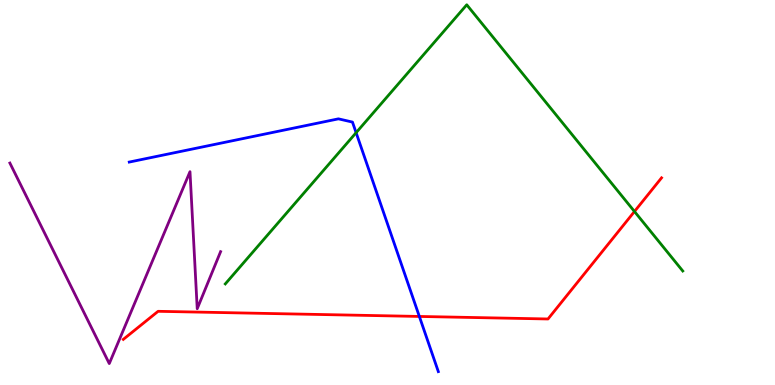[{'lines': ['blue', 'red'], 'intersections': [{'x': 5.41, 'y': 1.78}]}, {'lines': ['green', 'red'], 'intersections': [{'x': 8.19, 'y': 4.51}]}, {'lines': ['purple', 'red'], 'intersections': []}, {'lines': ['blue', 'green'], 'intersections': [{'x': 4.6, 'y': 6.55}]}, {'lines': ['blue', 'purple'], 'intersections': []}, {'lines': ['green', 'purple'], 'intersections': []}]